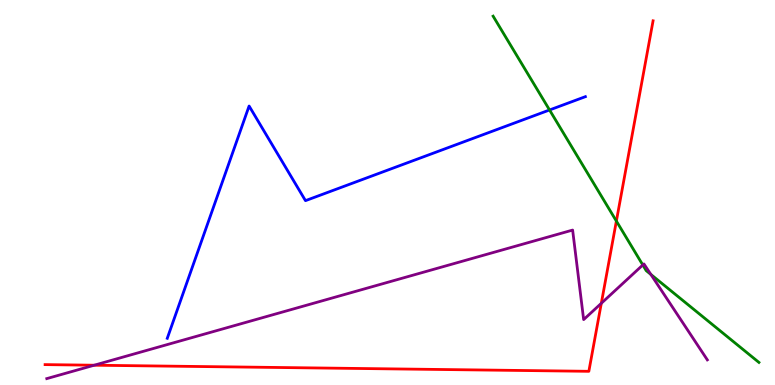[{'lines': ['blue', 'red'], 'intersections': []}, {'lines': ['green', 'red'], 'intersections': [{'x': 7.95, 'y': 4.26}]}, {'lines': ['purple', 'red'], 'intersections': [{'x': 1.22, 'y': 0.514}, {'x': 7.76, 'y': 2.12}]}, {'lines': ['blue', 'green'], 'intersections': [{'x': 7.09, 'y': 7.14}]}, {'lines': ['blue', 'purple'], 'intersections': []}, {'lines': ['green', 'purple'], 'intersections': [{'x': 8.29, 'y': 3.12}, {'x': 8.4, 'y': 2.87}]}]